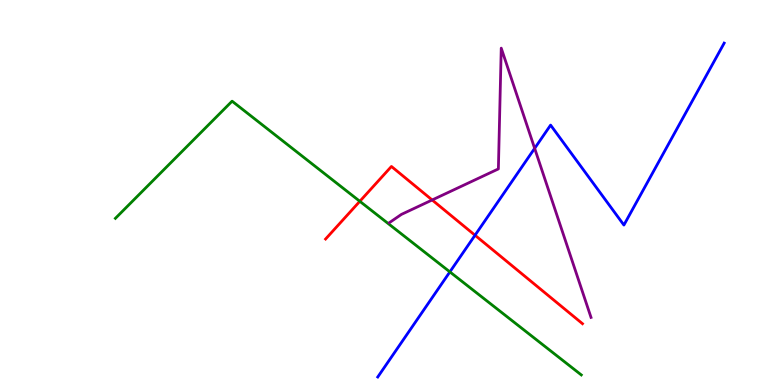[{'lines': ['blue', 'red'], 'intersections': [{'x': 6.13, 'y': 3.89}]}, {'lines': ['green', 'red'], 'intersections': [{'x': 4.64, 'y': 4.77}]}, {'lines': ['purple', 'red'], 'intersections': [{'x': 5.58, 'y': 4.81}]}, {'lines': ['blue', 'green'], 'intersections': [{'x': 5.8, 'y': 2.94}]}, {'lines': ['blue', 'purple'], 'intersections': [{'x': 6.9, 'y': 6.15}]}, {'lines': ['green', 'purple'], 'intersections': []}]